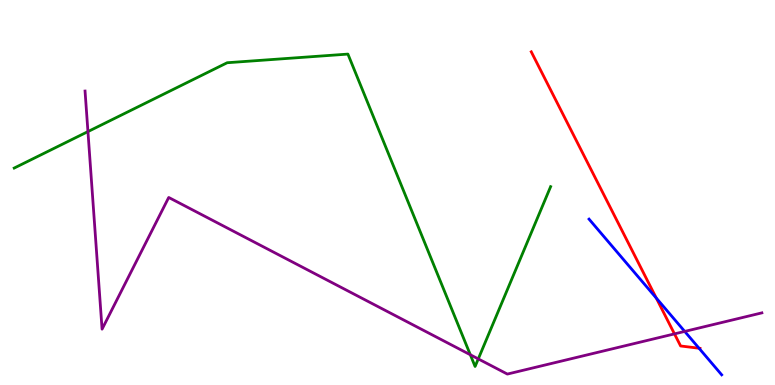[{'lines': ['blue', 'red'], 'intersections': [{'x': 8.47, 'y': 2.26}, {'x': 9.02, 'y': 0.955}]}, {'lines': ['green', 'red'], 'intersections': []}, {'lines': ['purple', 'red'], 'intersections': [{'x': 8.7, 'y': 1.33}]}, {'lines': ['blue', 'green'], 'intersections': []}, {'lines': ['blue', 'purple'], 'intersections': [{'x': 8.84, 'y': 1.39}]}, {'lines': ['green', 'purple'], 'intersections': [{'x': 1.13, 'y': 6.58}, {'x': 6.07, 'y': 0.786}, {'x': 6.17, 'y': 0.678}]}]